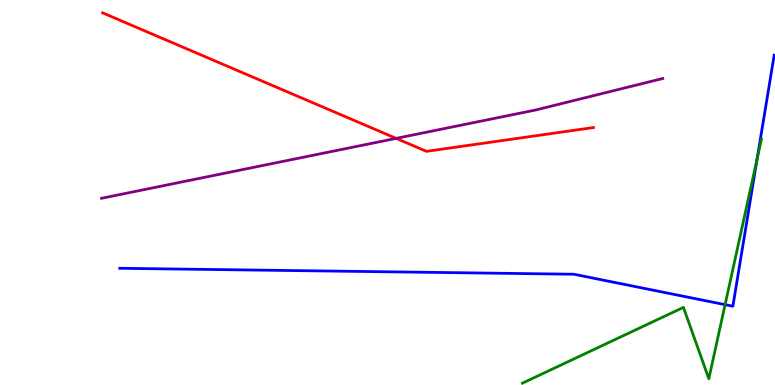[{'lines': ['blue', 'red'], 'intersections': []}, {'lines': ['green', 'red'], 'intersections': []}, {'lines': ['purple', 'red'], 'intersections': [{'x': 5.11, 'y': 6.41}]}, {'lines': ['blue', 'green'], 'intersections': [{'x': 9.36, 'y': 2.09}, {'x': 9.77, 'y': 5.88}]}, {'lines': ['blue', 'purple'], 'intersections': []}, {'lines': ['green', 'purple'], 'intersections': []}]